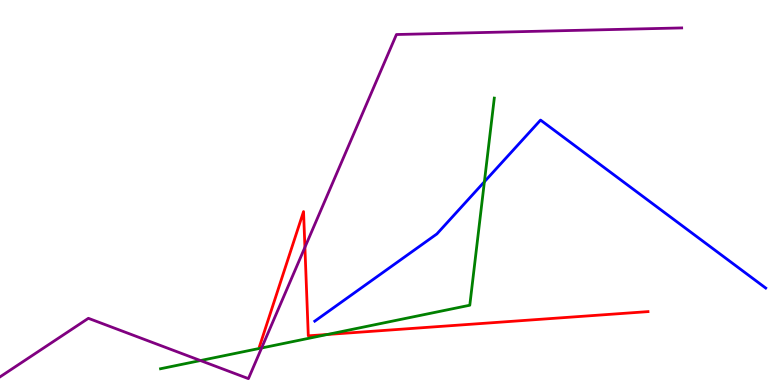[{'lines': ['blue', 'red'], 'intersections': []}, {'lines': ['green', 'red'], 'intersections': [{'x': 4.22, 'y': 1.31}]}, {'lines': ['purple', 'red'], 'intersections': [{'x': 3.93, 'y': 3.58}]}, {'lines': ['blue', 'green'], 'intersections': [{'x': 6.25, 'y': 5.28}]}, {'lines': ['blue', 'purple'], 'intersections': []}, {'lines': ['green', 'purple'], 'intersections': [{'x': 2.59, 'y': 0.635}, {'x': 3.38, 'y': 0.961}]}]